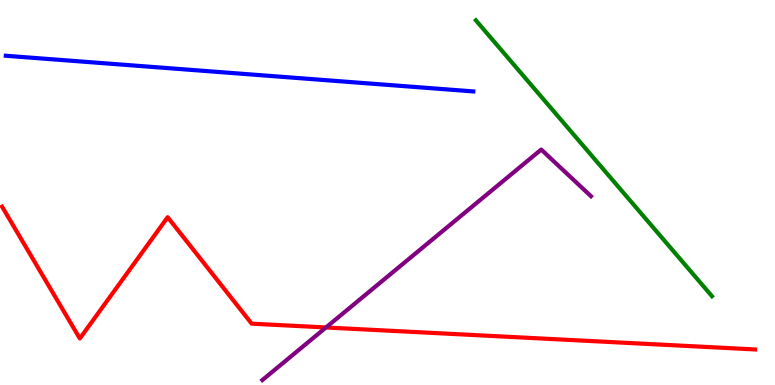[{'lines': ['blue', 'red'], 'intersections': []}, {'lines': ['green', 'red'], 'intersections': []}, {'lines': ['purple', 'red'], 'intersections': [{'x': 4.21, 'y': 1.49}]}, {'lines': ['blue', 'green'], 'intersections': []}, {'lines': ['blue', 'purple'], 'intersections': []}, {'lines': ['green', 'purple'], 'intersections': []}]